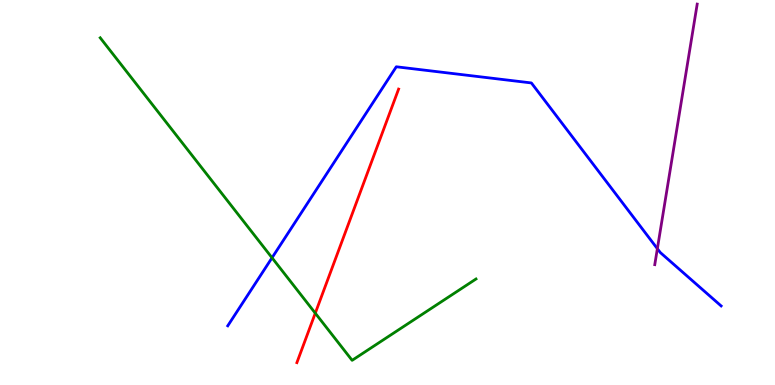[{'lines': ['blue', 'red'], 'intersections': []}, {'lines': ['green', 'red'], 'intersections': [{'x': 4.07, 'y': 1.87}]}, {'lines': ['purple', 'red'], 'intersections': []}, {'lines': ['blue', 'green'], 'intersections': [{'x': 3.51, 'y': 3.3}]}, {'lines': ['blue', 'purple'], 'intersections': [{'x': 8.48, 'y': 3.54}]}, {'lines': ['green', 'purple'], 'intersections': []}]